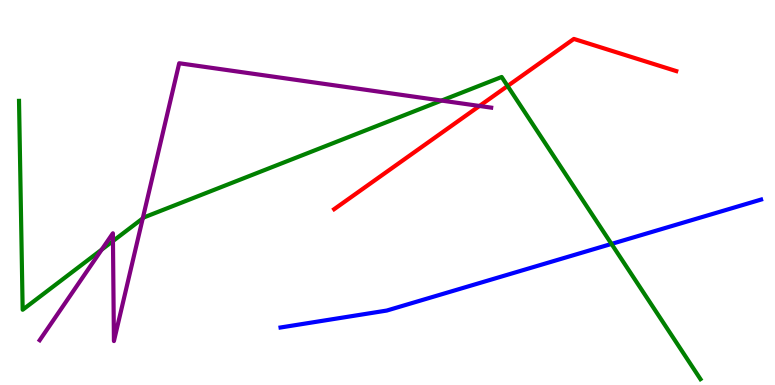[{'lines': ['blue', 'red'], 'intersections': []}, {'lines': ['green', 'red'], 'intersections': [{'x': 6.55, 'y': 7.77}]}, {'lines': ['purple', 'red'], 'intersections': [{'x': 6.19, 'y': 7.25}]}, {'lines': ['blue', 'green'], 'intersections': [{'x': 7.89, 'y': 3.66}]}, {'lines': ['blue', 'purple'], 'intersections': []}, {'lines': ['green', 'purple'], 'intersections': [{'x': 1.31, 'y': 3.52}, {'x': 1.46, 'y': 3.74}, {'x': 1.84, 'y': 4.33}, {'x': 5.7, 'y': 7.39}]}]